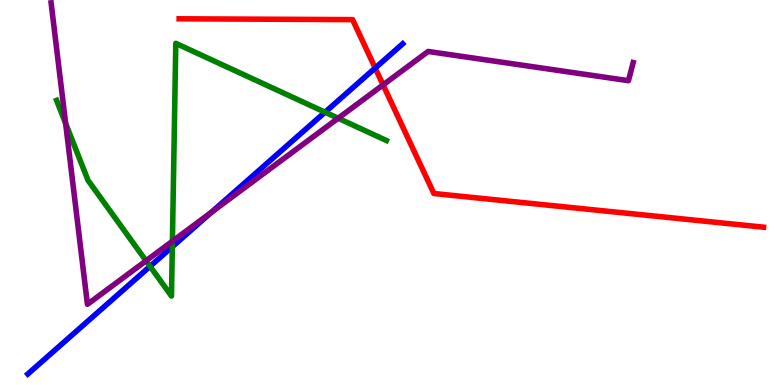[{'lines': ['blue', 'red'], 'intersections': [{'x': 4.84, 'y': 8.23}]}, {'lines': ['green', 'red'], 'intersections': []}, {'lines': ['purple', 'red'], 'intersections': [{'x': 4.94, 'y': 7.79}]}, {'lines': ['blue', 'green'], 'intersections': [{'x': 1.94, 'y': 3.08}, {'x': 2.22, 'y': 3.59}, {'x': 4.19, 'y': 7.09}]}, {'lines': ['blue', 'purple'], 'intersections': [{'x': 2.73, 'y': 4.48}]}, {'lines': ['green', 'purple'], 'intersections': [{'x': 0.847, 'y': 6.8}, {'x': 1.88, 'y': 3.23}, {'x': 2.22, 'y': 3.73}, {'x': 4.36, 'y': 6.93}]}]